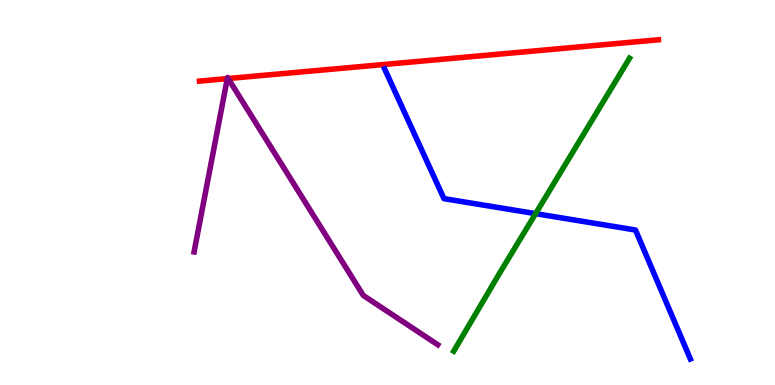[{'lines': ['blue', 'red'], 'intersections': []}, {'lines': ['green', 'red'], 'intersections': []}, {'lines': ['purple', 'red'], 'intersections': [{'x': 2.93, 'y': 7.96}, {'x': 2.94, 'y': 7.96}]}, {'lines': ['blue', 'green'], 'intersections': [{'x': 6.91, 'y': 4.45}]}, {'lines': ['blue', 'purple'], 'intersections': []}, {'lines': ['green', 'purple'], 'intersections': []}]